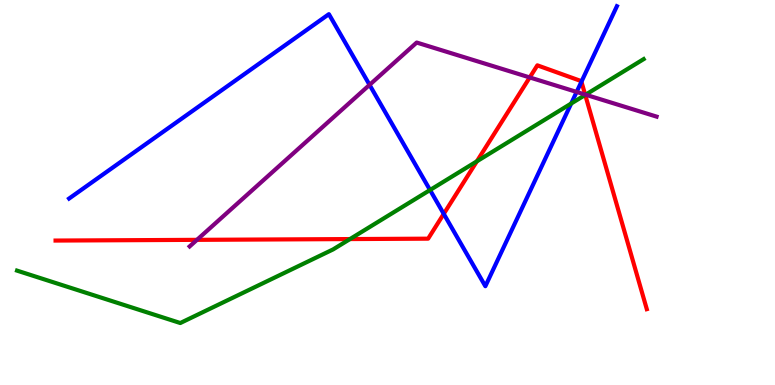[{'lines': ['blue', 'red'], 'intersections': [{'x': 5.73, 'y': 4.44}, {'x': 7.5, 'y': 7.88}]}, {'lines': ['green', 'red'], 'intersections': [{'x': 4.52, 'y': 3.79}, {'x': 6.15, 'y': 5.81}, {'x': 7.55, 'y': 7.53}]}, {'lines': ['purple', 'red'], 'intersections': [{'x': 2.54, 'y': 3.77}, {'x': 6.84, 'y': 7.99}, {'x': 7.55, 'y': 7.54}]}, {'lines': ['blue', 'green'], 'intersections': [{'x': 5.55, 'y': 5.06}, {'x': 7.37, 'y': 7.31}]}, {'lines': ['blue', 'purple'], 'intersections': [{'x': 4.77, 'y': 7.8}, {'x': 7.44, 'y': 7.61}]}, {'lines': ['green', 'purple'], 'intersections': [{'x': 7.56, 'y': 7.54}]}]